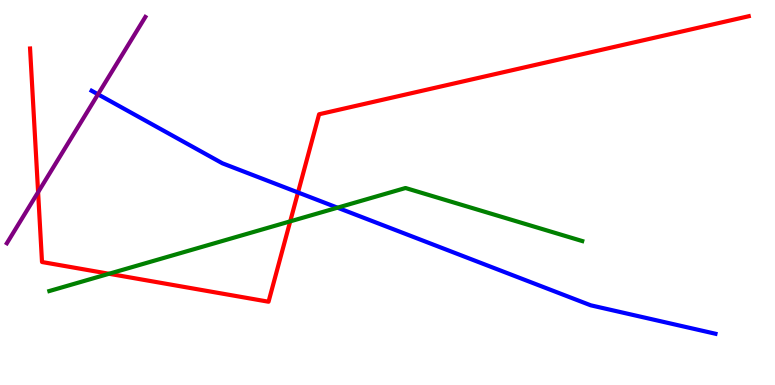[{'lines': ['blue', 'red'], 'intersections': [{'x': 3.85, 'y': 5.0}]}, {'lines': ['green', 'red'], 'intersections': [{'x': 1.41, 'y': 2.89}, {'x': 3.74, 'y': 4.25}]}, {'lines': ['purple', 'red'], 'intersections': [{'x': 0.492, 'y': 5.01}]}, {'lines': ['blue', 'green'], 'intersections': [{'x': 4.35, 'y': 4.61}]}, {'lines': ['blue', 'purple'], 'intersections': [{'x': 1.26, 'y': 7.55}]}, {'lines': ['green', 'purple'], 'intersections': []}]